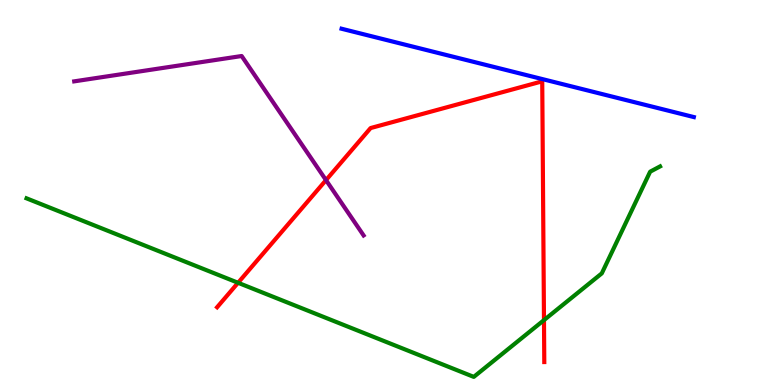[{'lines': ['blue', 'red'], 'intersections': []}, {'lines': ['green', 'red'], 'intersections': [{'x': 3.07, 'y': 2.66}, {'x': 7.02, 'y': 1.69}]}, {'lines': ['purple', 'red'], 'intersections': [{'x': 4.21, 'y': 5.32}]}, {'lines': ['blue', 'green'], 'intersections': []}, {'lines': ['blue', 'purple'], 'intersections': []}, {'lines': ['green', 'purple'], 'intersections': []}]